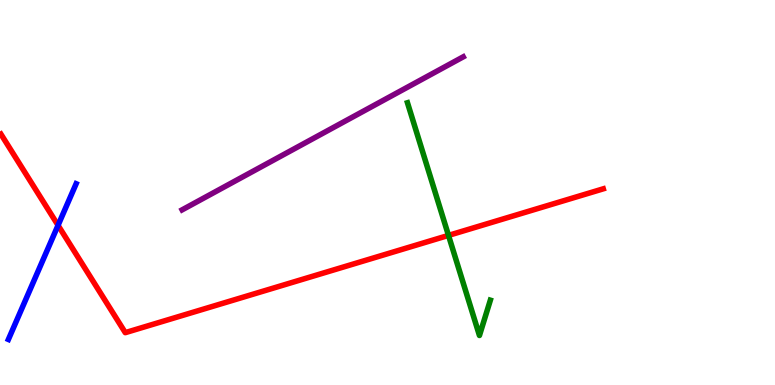[{'lines': ['blue', 'red'], 'intersections': [{'x': 0.749, 'y': 4.15}]}, {'lines': ['green', 'red'], 'intersections': [{'x': 5.79, 'y': 3.89}]}, {'lines': ['purple', 'red'], 'intersections': []}, {'lines': ['blue', 'green'], 'intersections': []}, {'lines': ['blue', 'purple'], 'intersections': []}, {'lines': ['green', 'purple'], 'intersections': []}]